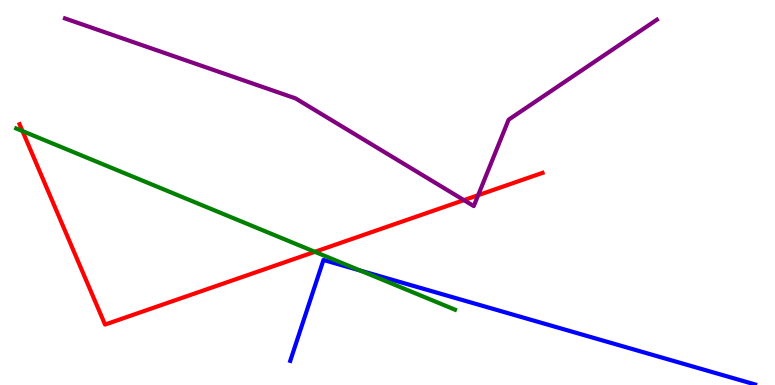[{'lines': ['blue', 'red'], 'intersections': []}, {'lines': ['green', 'red'], 'intersections': [{'x': 0.29, 'y': 6.6}, {'x': 4.06, 'y': 3.46}]}, {'lines': ['purple', 'red'], 'intersections': [{'x': 5.99, 'y': 4.8}, {'x': 6.17, 'y': 4.93}]}, {'lines': ['blue', 'green'], 'intersections': [{'x': 4.65, 'y': 2.97}]}, {'lines': ['blue', 'purple'], 'intersections': []}, {'lines': ['green', 'purple'], 'intersections': []}]